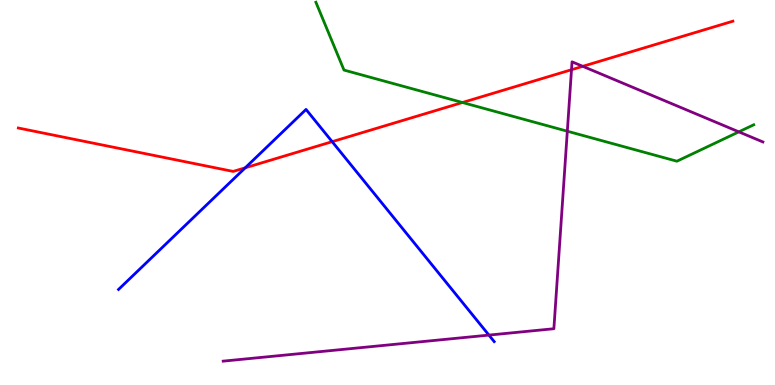[{'lines': ['blue', 'red'], 'intersections': [{'x': 3.16, 'y': 5.64}, {'x': 4.29, 'y': 6.32}]}, {'lines': ['green', 'red'], 'intersections': [{'x': 5.97, 'y': 7.34}]}, {'lines': ['purple', 'red'], 'intersections': [{'x': 7.37, 'y': 8.19}, {'x': 7.52, 'y': 8.28}]}, {'lines': ['blue', 'green'], 'intersections': []}, {'lines': ['blue', 'purple'], 'intersections': [{'x': 6.31, 'y': 1.3}]}, {'lines': ['green', 'purple'], 'intersections': [{'x': 7.32, 'y': 6.59}, {'x': 9.53, 'y': 6.58}]}]